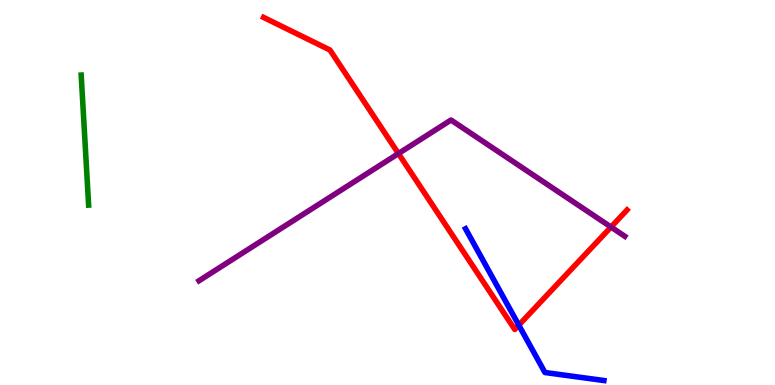[{'lines': ['blue', 'red'], 'intersections': [{'x': 6.69, 'y': 1.55}]}, {'lines': ['green', 'red'], 'intersections': []}, {'lines': ['purple', 'red'], 'intersections': [{'x': 5.14, 'y': 6.01}, {'x': 7.88, 'y': 4.1}]}, {'lines': ['blue', 'green'], 'intersections': []}, {'lines': ['blue', 'purple'], 'intersections': []}, {'lines': ['green', 'purple'], 'intersections': []}]